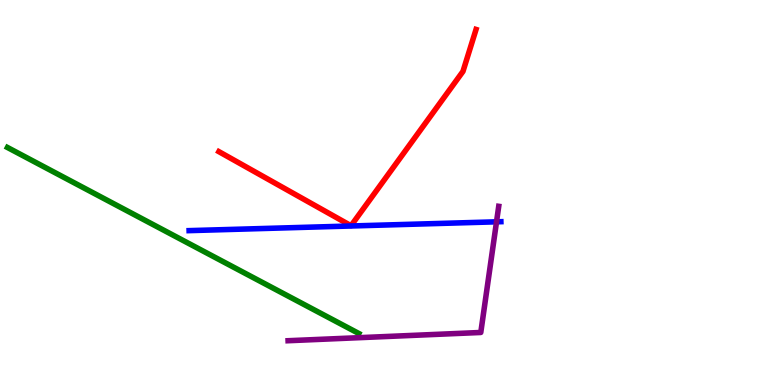[{'lines': ['blue', 'red'], 'intersections': []}, {'lines': ['green', 'red'], 'intersections': []}, {'lines': ['purple', 'red'], 'intersections': []}, {'lines': ['blue', 'green'], 'intersections': []}, {'lines': ['blue', 'purple'], 'intersections': [{'x': 6.41, 'y': 4.24}]}, {'lines': ['green', 'purple'], 'intersections': []}]